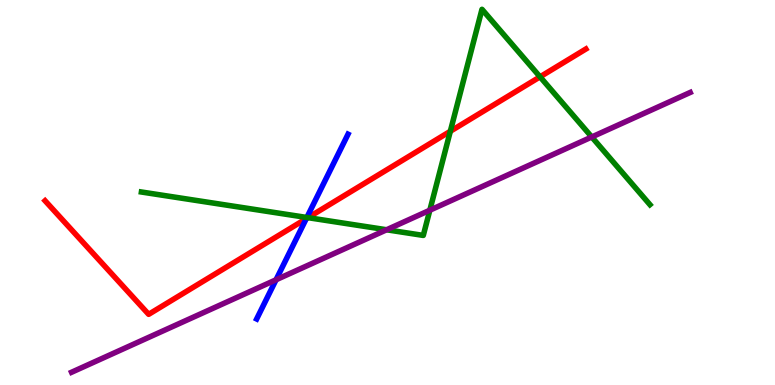[{'lines': ['blue', 'red'], 'intersections': [{'x': 3.95, 'y': 4.32}]}, {'lines': ['green', 'red'], 'intersections': [{'x': 3.97, 'y': 4.35}, {'x': 5.81, 'y': 6.59}, {'x': 6.97, 'y': 8.0}]}, {'lines': ['purple', 'red'], 'intersections': []}, {'lines': ['blue', 'green'], 'intersections': [{'x': 3.96, 'y': 4.35}]}, {'lines': ['blue', 'purple'], 'intersections': [{'x': 3.56, 'y': 2.73}]}, {'lines': ['green', 'purple'], 'intersections': [{'x': 4.99, 'y': 4.03}, {'x': 5.55, 'y': 4.54}, {'x': 7.64, 'y': 6.44}]}]